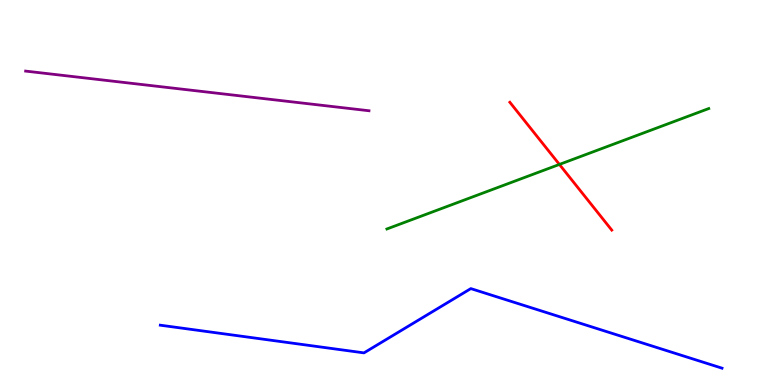[{'lines': ['blue', 'red'], 'intersections': []}, {'lines': ['green', 'red'], 'intersections': [{'x': 7.22, 'y': 5.73}]}, {'lines': ['purple', 'red'], 'intersections': []}, {'lines': ['blue', 'green'], 'intersections': []}, {'lines': ['blue', 'purple'], 'intersections': []}, {'lines': ['green', 'purple'], 'intersections': []}]